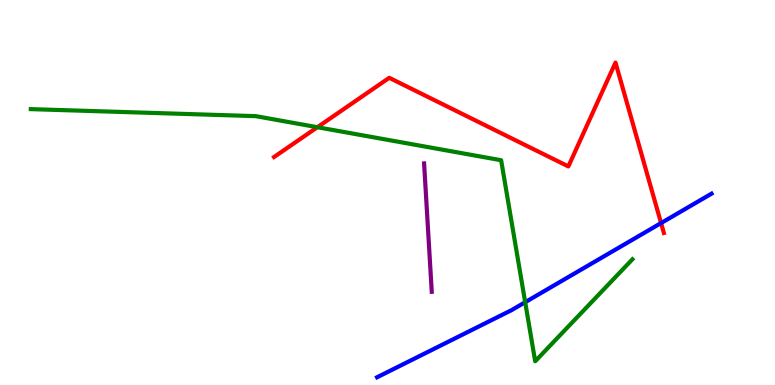[{'lines': ['blue', 'red'], 'intersections': [{'x': 8.53, 'y': 4.21}]}, {'lines': ['green', 'red'], 'intersections': [{'x': 4.1, 'y': 6.7}]}, {'lines': ['purple', 'red'], 'intersections': []}, {'lines': ['blue', 'green'], 'intersections': [{'x': 6.78, 'y': 2.15}]}, {'lines': ['blue', 'purple'], 'intersections': []}, {'lines': ['green', 'purple'], 'intersections': []}]